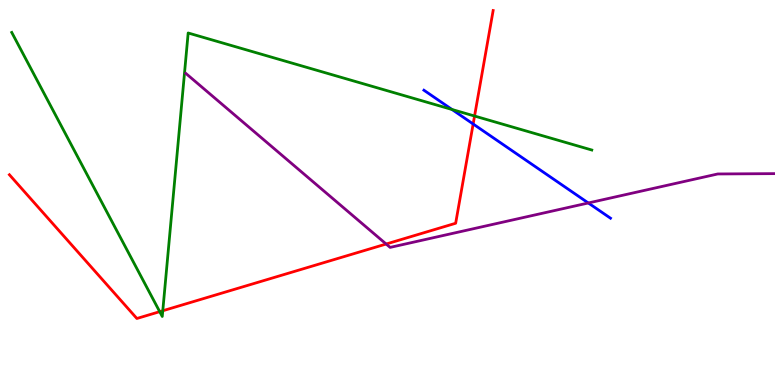[{'lines': ['blue', 'red'], 'intersections': [{'x': 6.11, 'y': 6.78}]}, {'lines': ['green', 'red'], 'intersections': [{'x': 2.06, 'y': 1.9}, {'x': 2.1, 'y': 1.93}, {'x': 6.12, 'y': 6.99}]}, {'lines': ['purple', 'red'], 'intersections': [{'x': 4.98, 'y': 3.66}]}, {'lines': ['blue', 'green'], 'intersections': [{'x': 5.83, 'y': 7.16}]}, {'lines': ['blue', 'purple'], 'intersections': [{'x': 7.59, 'y': 4.73}]}, {'lines': ['green', 'purple'], 'intersections': []}]